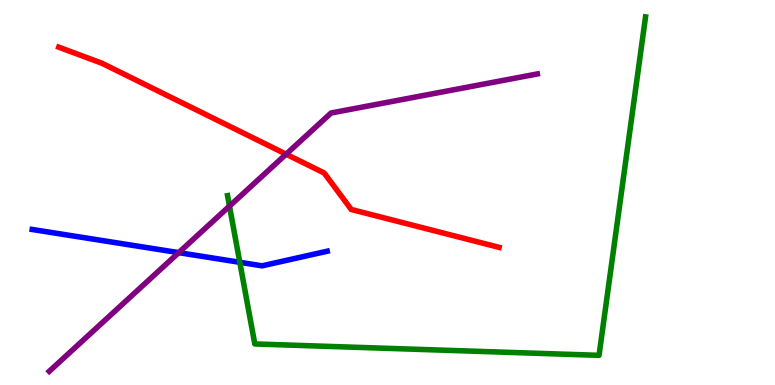[{'lines': ['blue', 'red'], 'intersections': []}, {'lines': ['green', 'red'], 'intersections': []}, {'lines': ['purple', 'red'], 'intersections': [{'x': 3.69, 'y': 5.99}]}, {'lines': ['blue', 'green'], 'intersections': [{'x': 3.09, 'y': 3.19}]}, {'lines': ['blue', 'purple'], 'intersections': [{'x': 2.31, 'y': 3.44}]}, {'lines': ['green', 'purple'], 'intersections': [{'x': 2.96, 'y': 4.65}]}]